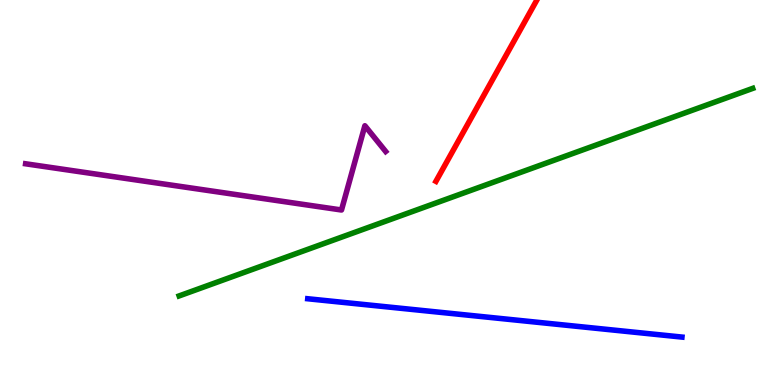[{'lines': ['blue', 'red'], 'intersections': []}, {'lines': ['green', 'red'], 'intersections': []}, {'lines': ['purple', 'red'], 'intersections': []}, {'lines': ['blue', 'green'], 'intersections': []}, {'lines': ['blue', 'purple'], 'intersections': []}, {'lines': ['green', 'purple'], 'intersections': []}]